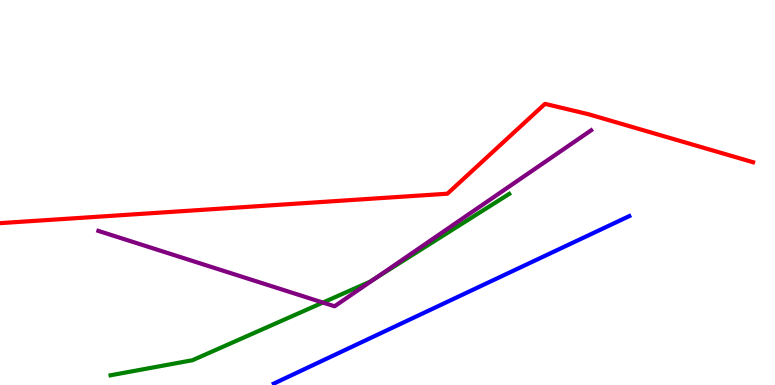[{'lines': ['blue', 'red'], 'intersections': []}, {'lines': ['green', 'red'], 'intersections': []}, {'lines': ['purple', 'red'], 'intersections': []}, {'lines': ['blue', 'green'], 'intersections': []}, {'lines': ['blue', 'purple'], 'intersections': []}, {'lines': ['green', 'purple'], 'intersections': [{'x': 4.17, 'y': 2.14}, {'x': 4.84, 'y': 2.77}]}]